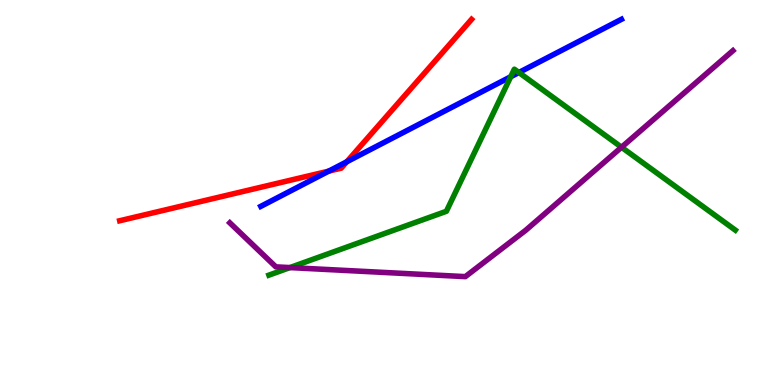[{'lines': ['blue', 'red'], 'intersections': [{'x': 4.24, 'y': 5.56}, {'x': 4.47, 'y': 5.8}]}, {'lines': ['green', 'red'], 'intersections': []}, {'lines': ['purple', 'red'], 'intersections': []}, {'lines': ['blue', 'green'], 'intersections': [{'x': 6.59, 'y': 8.01}, {'x': 6.7, 'y': 8.12}]}, {'lines': ['blue', 'purple'], 'intersections': []}, {'lines': ['green', 'purple'], 'intersections': [{'x': 3.74, 'y': 3.05}, {'x': 8.02, 'y': 6.18}]}]